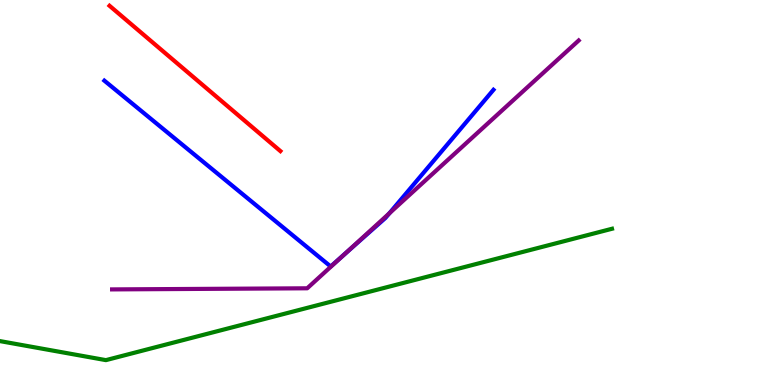[{'lines': ['blue', 'red'], 'intersections': []}, {'lines': ['green', 'red'], 'intersections': []}, {'lines': ['purple', 'red'], 'intersections': []}, {'lines': ['blue', 'green'], 'intersections': []}, {'lines': ['blue', 'purple'], 'intersections': [{'x': 4.45, 'y': 3.4}, {'x': 5.02, 'y': 4.46}]}, {'lines': ['green', 'purple'], 'intersections': []}]